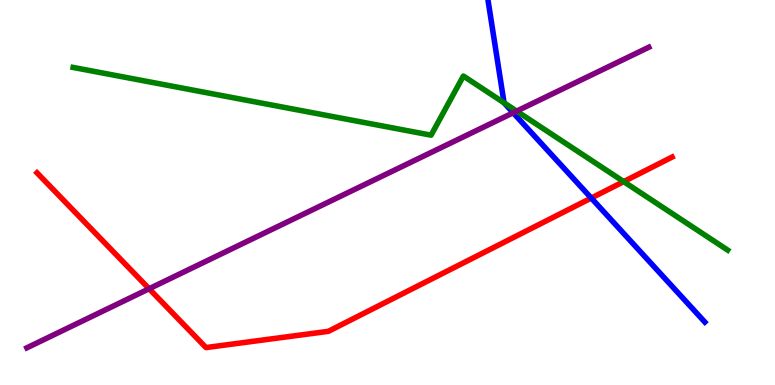[{'lines': ['blue', 'red'], 'intersections': [{'x': 7.63, 'y': 4.86}]}, {'lines': ['green', 'red'], 'intersections': [{'x': 8.05, 'y': 5.28}]}, {'lines': ['purple', 'red'], 'intersections': [{'x': 1.92, 'y': 2.5}]}, {'lines': ['blue', 'green'], 'intersections': [{'x': 6.5, 'y': 7.33}]}, {'lines': ['blue', 'purple'], 'intersections': [{'x': 6.62, 'y': 7.07}]}, {'lines': ['green', 'purple'], 'intersections': [{'x': 6.67, 'y': 7.11}]}]